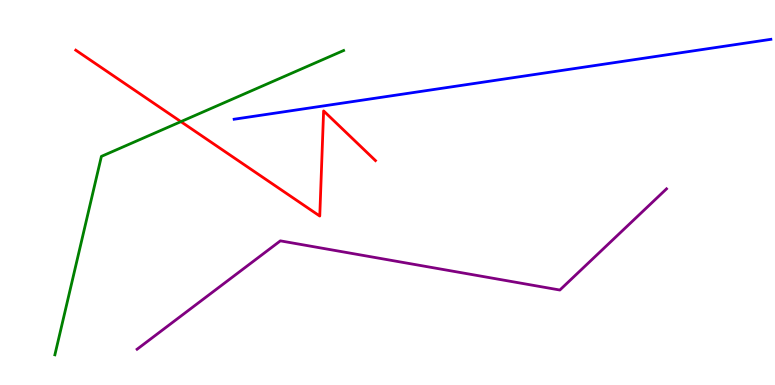[{'lines': ['blue', 'red'], 'intersections': []}, {'lines': ['green', 'red'], 'intersections': [{'x': 2.33, 'y': 6.84}]}, {'lines': ['purple', 'red'], 'intersections': []}, {'lines': ['blue', 'green'], 'intersections': []}, {'lines': ['blue', 'purple'], 'intersections': []}, {'lines': ['green', 'purple'], 'intersections': []}]